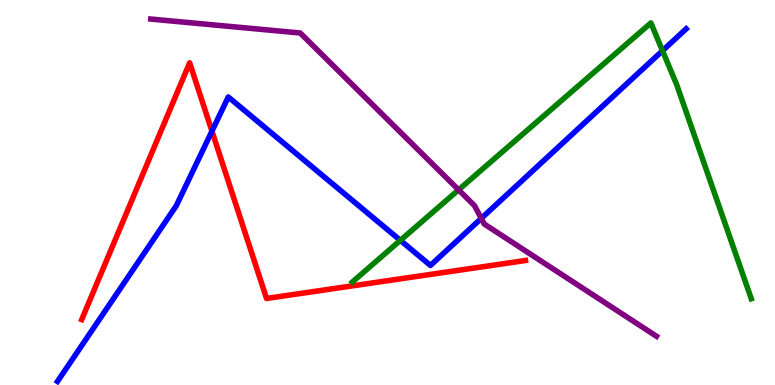[{'lines': ['blue', 'red'], 'intersections': [{'x': 2.73, 'y': 6.59}]}, {'lines': ['green', 'red'], 'intersections': []}, {'lines': ['purple', 'red'], 'intersections': []}, {'lines': ['blue', 'green'], 'intersections': [{'x': 5.17, 'y': 3.76}, {'x': 8.55, 'y': 8.68}]}, {'lines': ['blue', 'purple'], 'intersections': [{'x': 6.21, 'y': 4.33}]}, {'lines': ['green', 'purple'], 'intersections': [{'x': 5.92, 'y': 5.07}]}]